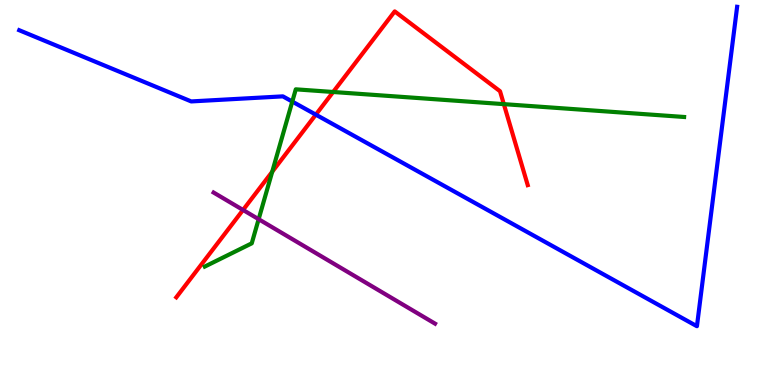[{'lines': ['blue', 'red'], 'intersections': [{'x': 4.08, 'y': 7.02}]}, {'lines': ['green', 'red'], 'intersections': [{'x': 3.51, 'y': 5.54}, {'x': 4.3, 'y': 7.61}, {'x': 6.5, 'y': 7.3}]}, {'lines': ['purple', 'red'], 'intersections': [{'x': 3.14, 'y': 4.55}]}, {'lines': ['blue', 'green'], 'intersections': [{'x': 3.77, 'y': 7.36}]}, {'lines': ['blue', 'purple'], 'intersections': []}, {'lines': ['green', 'purple'], 'intersections': [{'x': 3.34, 'y': 4.31}]}]